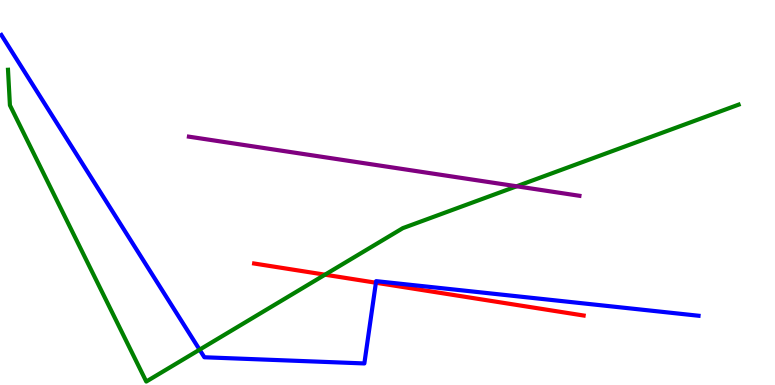[{'lines': ['blue', 'red'], 'intersections': [{'x': 4.85, 'y': 2.66}]}, {'lines': ['green', 'red'], 'intersections': [{'x': 4.19, 'y': 2.87}]}, {'lines': ['purple', 'red'], 'intersections': []}, {'lines': ['blue', 'green'], 'intersections': [{'x': 2.58, 'y': 0.918}]}, {'lines': ['blue', 'purple'], 'intersections': []}, {'lines': ['green', 'purple'], 'intersections': [{'x': 6.67, 'y': 5.16}]}]